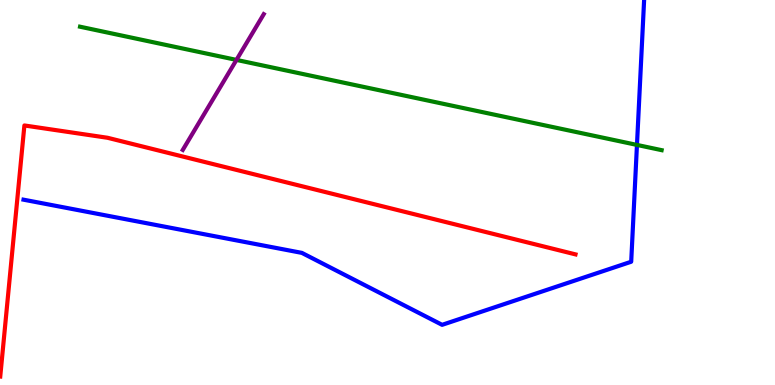[{'lines': ['blue', 'red'], 'intersections': []}, {'lines': ['green', 'red'], 'intersections': []}, {'lines': ['purple', 'red'], 'intersections': []}, {'lines': ['blue', 'green'], 'intersections': [{'x': 8.22, 'y': 6.24}]}, {'lines': ['blue', 'purple'], 'intersections': []}, {'lines': ['green', 'purple'], 'intersections': [{'x': 3.05, 'y': 8.44}]}]